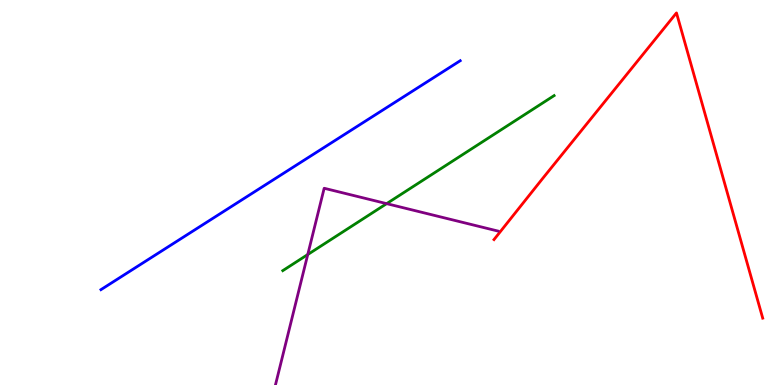[{'lines': ['blue', 'red'], 'intersections': []}, {'lines': ['green', 'red'], 'intersections': []}, {'lines': ['purple', 'red'], 'intersections': []}, {'lines': ['blue', 'green'], 'intersections': []}, {'lines': ['blue', 'purple'], 'intersections': []}, {'lines': ['green', 'purple'], 'intersections': [{'x': 3.97, 'y': 3.39}, {'x': 4.99, 'y': 4.71}]}]